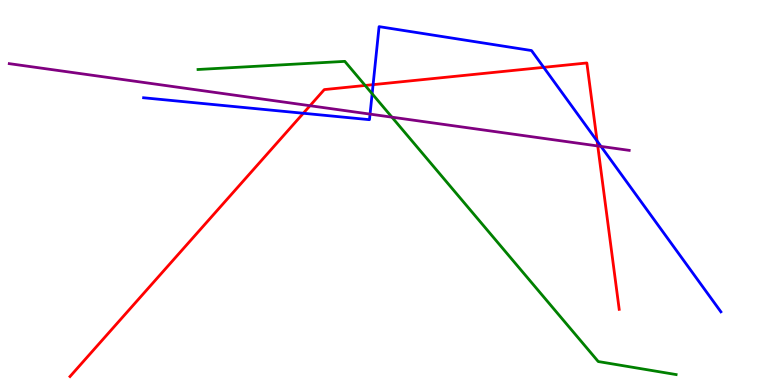[{'lines': ['blue', 'red'], 'intersections': [{'x': 3.91, 'y': 7.06}, {'x': 4.81, 'y': 7.8}, {'x': 7.02, 'y': 8.25}, {'x': 7.7, 'y': 6.34}]}, {'lines': ['green', 'red'], 'intersections': [{'x': 4.71, 'y': 7.78}]}, {'lines': ['purple', 'red'], 'intersections': [{'x': 4.0, 'y': 7.25}, {'x': 7.71, 'y': 6.21}]}, {'lines': ['blue', 'green'], 'intersections': [{'x': 4.8, 'y': 7.56}]}, {'lines': ['blue', 'purple'], 'intersections': [{'x': 4.77, 'y': 7.04}, {'x': 7.75, 'y': 6.2}]}, {'lines': ['green', 'purple'], 'intersections': [{'x': 5.06, 'y': 6.96}]}]